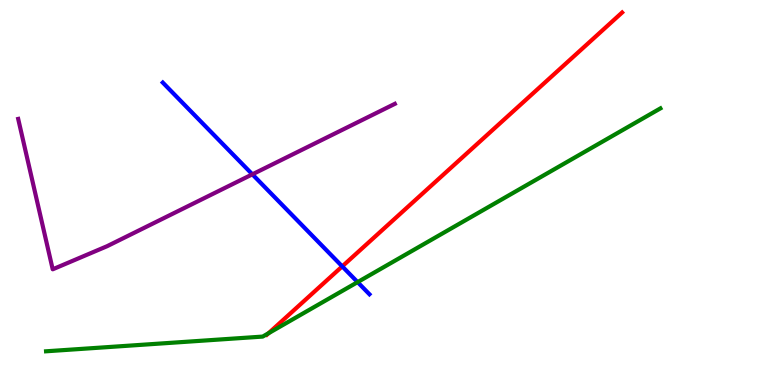[{'lines': ['blue', 'red'], 'intersections': [{'x': 4.42, 'y': 3.08}]}, {'lines': ['green', 'red'], 'intersections': [{'x': 3.47, 'y': 1.34}]}, {'lines': ['purple', 'red'], 'intersections': []}, {'lines': ['blue', 'green'], 'intersections': [{'x': 4.61, 'y': 2.67}]}, {'lines': ['blue', 'purple'], 'intersections': [{'x': 3.26, 'y': 5.47}]}, {'lines': ['green', 'purple'], 'intersections': []}]